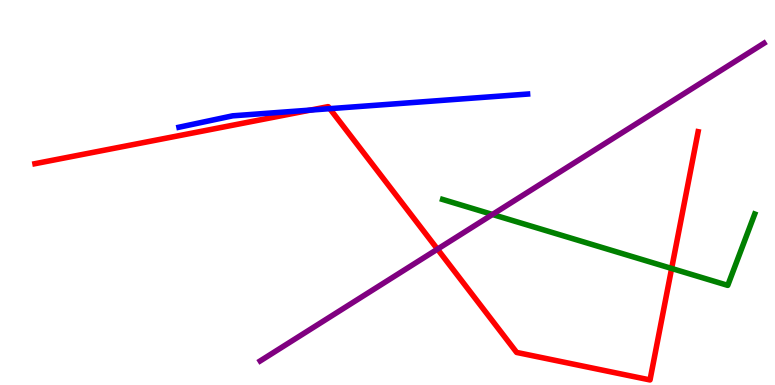[{'lines': ['blue', 'red'], 'intersections': [{'x': 4.01, 'y': 7.14}, {'x': 4.26, 'y': 7.18}]}, {'lines': ['green', 'red'], 'intersections': [{'x': 8.67, 'y': 3.03}]}, {'lines': ['purple', 'red'], 'intersections': [{'x': 5.64, 'y': 3.53}]}, {'lines': ['blue', 'green'], 'intersections': []}, {'lines': ['blue', 'purple'], 'intersections': []}, {'lines': ['green', 'purple'], 'intersections': [{'x': 6.35, 'y': 4.43}]}]